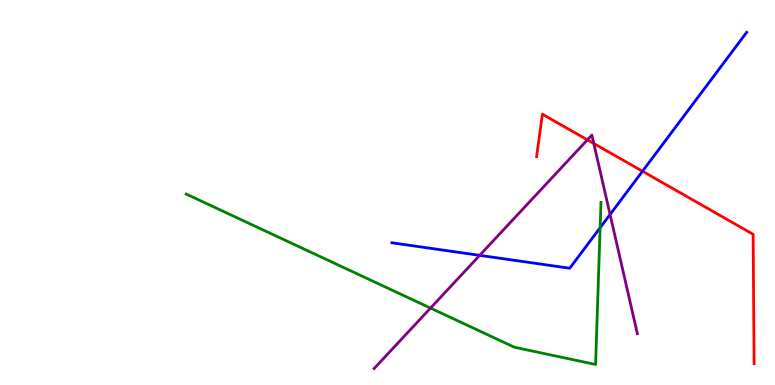[{'lines': ['blue', 'red'], 'intersections': [{'x': 8.29, 'y': 5.55}]}, {'lines': ['green', 'red'], 'intersections': []}, {'lines': ['purple', 'red'], 'intersections': [{'x': 7.58, 'y': 6.37}, {'x': 7.66, 'y': 6.27}]}, {'lines': ['blue', 'green'], 'intersections': [{'x': 7.74, 'y': 4.09}]}, {'lines': ['blue', 'purple'], 'intersections': [{'x': 6.19, 'y': 3.37}, {'x': 7.87, 'y': 4.43}]}, {'lines': ['green', 'purple'], 'intersections': [{'x': 5.55, 'y': 2.0}]}]